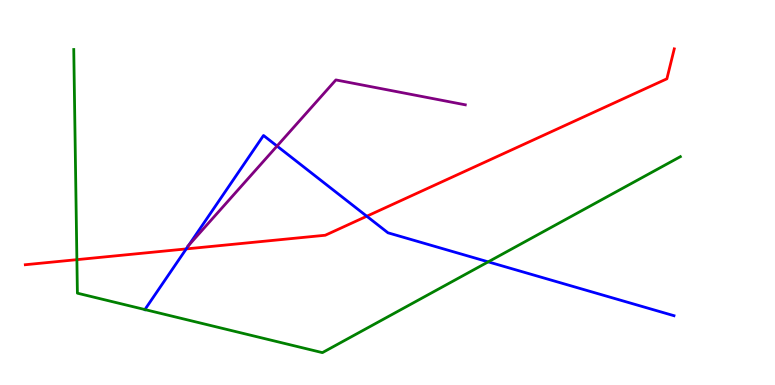[{'lines': ['blue', 'red'], 'intersections': [{'x': 2.4, 'y': 3.53}, {'x': 4.73, 'y': 4.38}]}, {'lines': ['green', 'red'], 'intersections': [{'x': 0.992, 'y': 3.26}]}, {'lines': ['purple', 'red'], 'intersections': []}, {'lines': ['blue', 'green'], 'intersections': [{'x': 1.87, 'y': 1.96}, {'x': 6.3, 'y': 3.2}]}, {'lines': ['blue', 'purple'], 'intersections': [{'x': 2.43, 'y': 3.62}, {'x': 3.57, 'y': 6.21}]}, {'lines': ['green', 'purple'], 'intersections': []}]